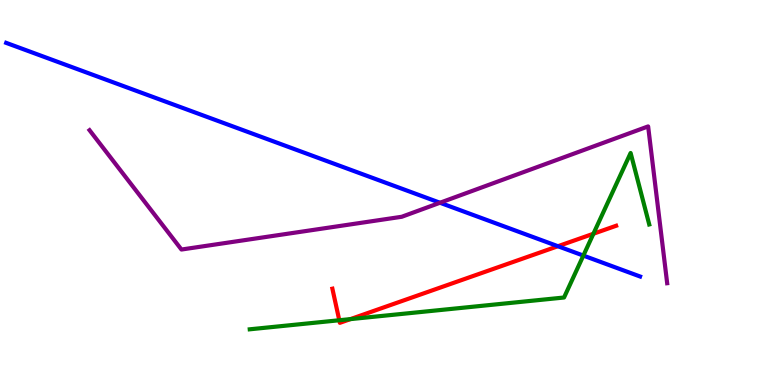[{'lines': ['blue', 'red'], 'intersections': [{'x': 7.2, 'y': 3.6}]}, {'lines': ['green', 'red'], 'intersections': [{'x': 4.38, 'y': 1.68}, {'x': 4.52, 'y': 1.71}, {'x': 7.66, 'y': 3.93}]}, {'lines': ['purple', 'red'], 'intersections': []}, {'lines': ['blue', 'green'], 'intersections': [{'x': 7.53, 'y': 3.36}]}, {'lines': ['blue', 'purple'], 'intersections': [{'x': 5.68, 'y': 4.73}]}, {'lines': ['green', 'purple'], 'intersections': []}]